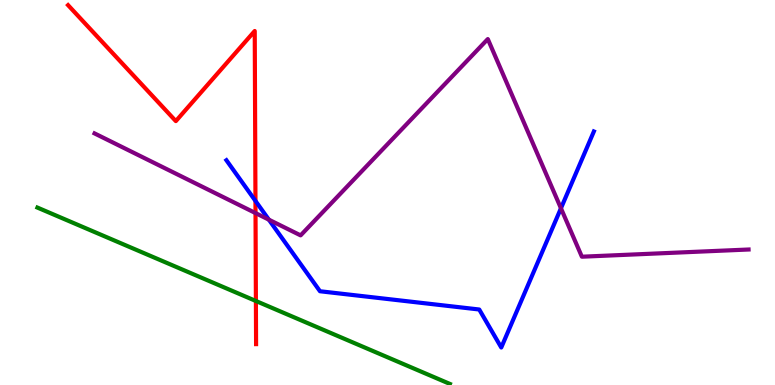[{'lines': ['blue', 'red'], 'intersections': [{'x': 3.3, 'y': 4.78}]}, {'lines': ['green', 'red'], 'intersections': [{'x': 3.3, 'y': 2.18}]}, {'lines': ['purple', 'red'], 'intersections': [{'x': 3.3, 'y': 4.47}]}, {'lines': ['blue', 'green'], 'intersections': []}, {'lines': ['blue', 'purple'], 'intersections': [{'x': 3.47, 'y': 4.29}, {'x': 7.24, 'y': 4.59}]}, {'lines': ['green', 'purple'], 'intersections': []}]